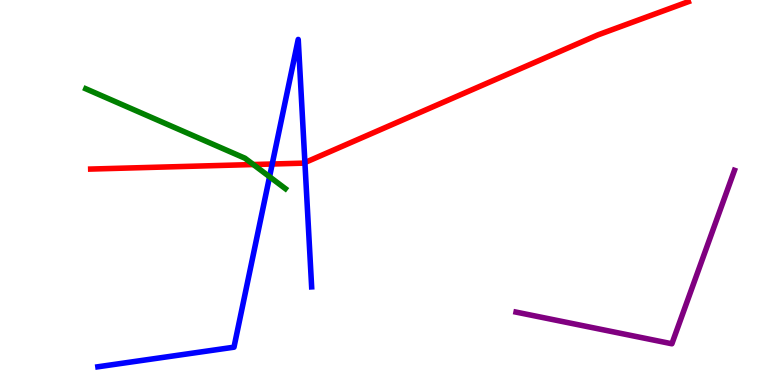[{'lines': ['blue', 'red'], 'intersections': [{'x': 3.51, 'y': 5.74}, {'x': 3.93, 'y': 5.78}]}, {'lines': ['green', 'red'], 'intersections': [{'x': 3.27, 'y': 5.73}]}, {'lines': ['purple', 'red'], 'intersections': []}, {'lines': ['blue', 'green'], 'intersections': [{'x': 3.48, 'y': 5.41}]}, {'lines': ['blue', 'purple'], 'intersections': []}, {'lines': ['green', 'purple'], 'intersections': []}]